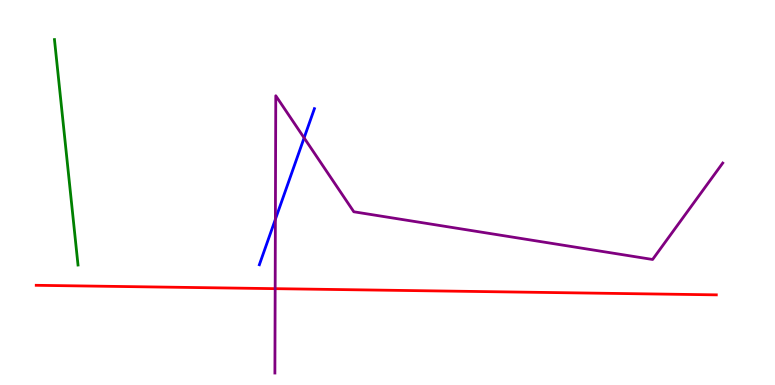[{'lines': ['blue', 'red'], 'intersections': []}, {'lines': ['green', 'red'], 'intersections': []}, {'lines': ['purple', 'red'], 'intersections': [{'x': 3.55, 'y': 2.5}]}, {'lines': ['blue', 'green'], 'intersections': []}, {'lines': ['blue', 'purple'], 'intersections': [{'x': 3.55, 'y': 4.3}, {'x': 3.92, 'y': 6.42}]}, {'lines': ['green', 'purple'], 'intersections': []}]